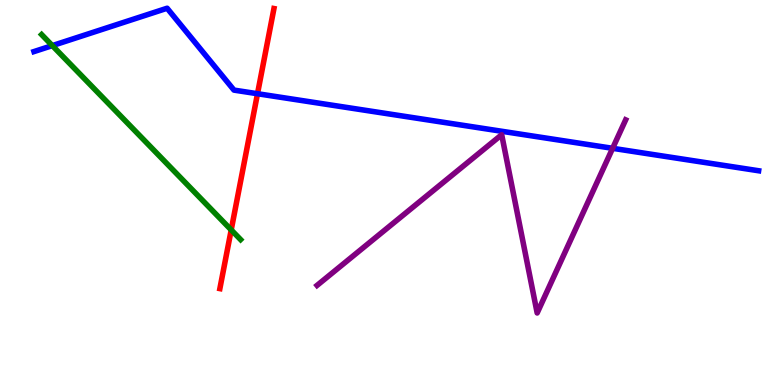[{'lines': ['blue', 'red'], 'intersections': [{'x': 3.32, 'y': 7.57}]}, {'lines': ['green', 'red'], 'intersections': [{'x': 2.98, 'y': 4.03}]}, {'lines': ['purple', 'red'], 'intersections': []}, {'lines': ['blue', 'green'], 'intersections': [{'x': 0.675, 'y': 8.82}]}, {'lines': ['blue', 'purple'], 'intersections': [{'x': 7.9, 'y': 6.15}]}, {'lines': ['green', 'purple'], 'intersections': []}]